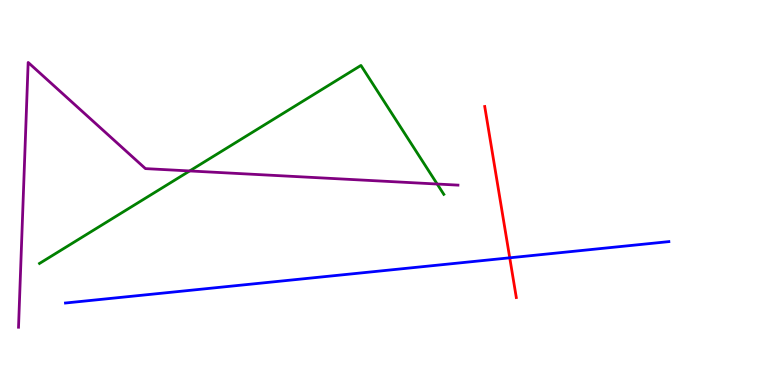[{'lines': ['blue', 'red'], 'intersections': [{'x': 6.58, 'y': 3.3}]}, {'lines': ['green', 'red'], 'intersections': []}, {'lines': ['purple', 'red'], 'intersections': []}, {'lines': ['blue', 'green'], 'intersections': []}, {'lines': ['blue', 'purple'], 'intersections': []}, {'lines': ['green', 'purple'], 'intersections': [{'x': 2.45, 'y': 5.56}, {'x': 5.64, 'y': 5.22}]}]